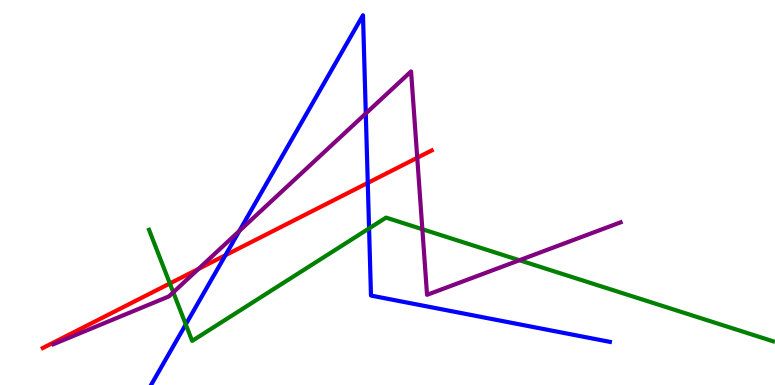[{'lines': ['blue', 'red'], 'intersections': [{'x': 2.91, 'y': 3.37}, {'x': 4.75, 'y': 5.25}]}, {'lines': ['green', 'red'], 'intersections': [{'x': 2.19, 'y': 2.64}]}, {'lines': ['purple', 'red'], 'intersections': [{'x': 2.56, 'y': 3.02}, {'x': 5.38, 'y': 5.9}]}, {'lines': ['blue', 'green'], 'intersections': [{'x': 2.4, 'y': 1.57}, {'x': 4.76, 'y': 4.07}]}, {'lines': ['blue', 'purple'], 'intersections': [{'x': 3.09, 'y': 4.0}, {'x': 4.72, 'y': 7.05}]}, {'lines': ['green', 'purple'], 'intersections': [{'x': 2.24, 'y': 2.41}, {'x': 5.45, 'y': 4.05}, {'x': 6.7, 'y': 3.24}]}]